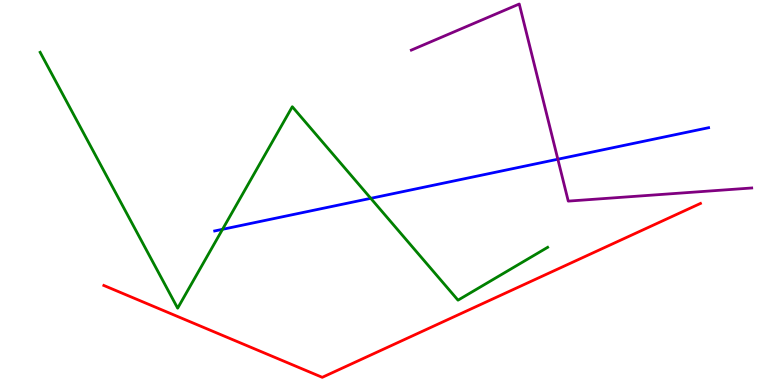[{'lines': ['blue', 'red'], 'intersections': []}, {'lines': ['green', 'red'], 'intersections': []}, {'lines': ['purple', 'red'], 'intersections': []}, {'lines': ['blue', 'green'], 'intersections': [{'x': 2.87, 'y': 4.04}, {'x': 4.78, 'y': 4.85}]}, {'lines': ['blue', 'purple'], 'intersections': [{'x': 7.2, 'y': 5.86}]}, {'lines': ['green', 'purple'], 'intersections': []}]